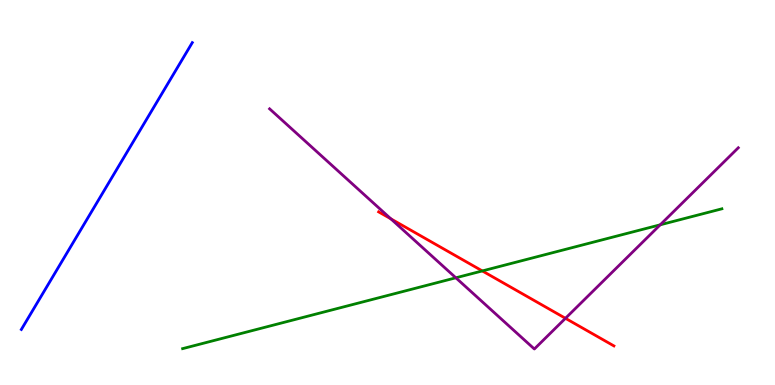[{'lines': ['blue', 'red'], 'intersections': []}, {'lines': ['green', 'red'], 'intersections': [{'x': 6.22, 'y': 2.96}]}, {'lines': ['purple', 'red'], 'intersections': [{'x': 5.04, 'y': 4.32}, {'x': 7.3, 'y': 1.73}]}, {'lines': ['blue', 'green'], 'intersections': []}, {'lines': ['blue', 'purple'], 'intersections': []}, {'lines': ['green', 'purple'], 'intersections': [{'x': 5.88, 'y': 2.78}, {'x': 8.52, 'y': 4.16}]}]